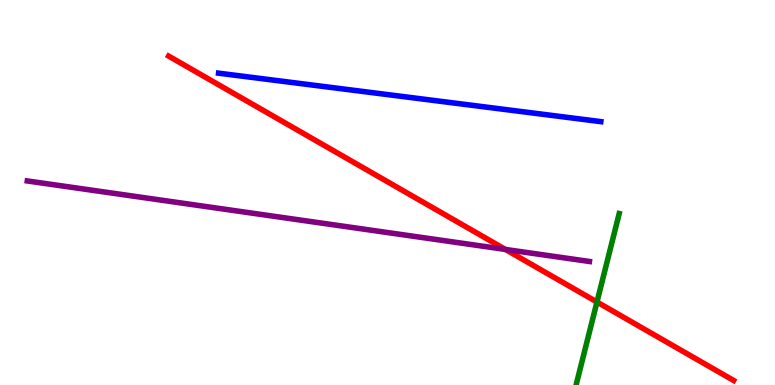[{'lines': ['blue', 'red'], 'intersections': []}, {'lines': ['green', 'red'], 'intersections': [{'x': 7.7, 'y': 2.16}]}, {'lines': ['purple', 'red'], 'intersections': [{'x': 6.52, 'y': 3.52}]}, {'lines': ['blue', 'green'], 'intersections': []}, {'lines': ['blue', 'purple'], 'intersections': []}, {'lines': ['green', 'purple'], 'intersections': []}]